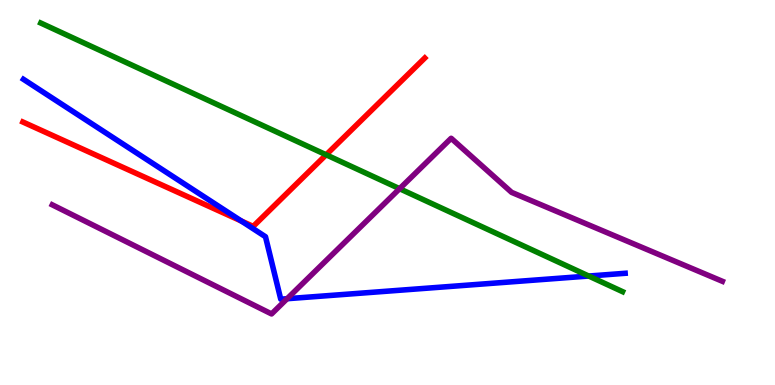[{'lines': ['blue', 'red'], 'intersections': [{'x': 3.11, 'y': 4.26}]}, {'lines': ['green', 'red'], 'intersections': [{'x': 4.21, 'y': 5.98}]}, {'lines': ['purple', 'red'], 'intersections': []}, {'lines': ['blue', 'green'], 'intersections': [{'x': 7.6, 'y': 2.83}]}, {'lines': ['blue', 'purple'], 'intersections': [{'x': 3.7, 'y': 2.24}]}, {'lines': ['green', 'purple'], 'intersections': [{'x': 5.16, 'y': 5.1}]}]